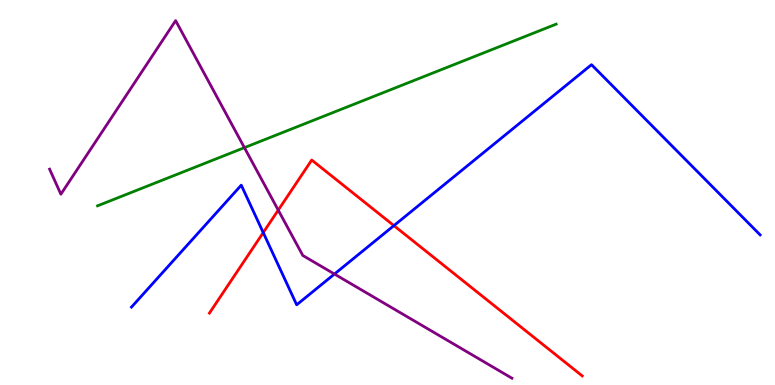[{'lines': ['blue', 'red'], 'intersections': [{'x': 3.4, 'y': 3.96}, {'x': 5.08, 'y': 4.14}]}, {'lines': ['green', 'red'], 'intersections': []}, {'lines': ['purple', 'red'], 'intersections': [{'x': 3.59, 'y': 4.54}]}, {'lines': ['blue', 'green'], 'intersections': []}, {'lines': ['blue', 'purple'], 'intersections': [{'x': 4.32, 'y': 2.88}]}, {'lines': ['green', 'purple'], 'intersections': [{'x': 3.15, 'y': 6.16}]}]